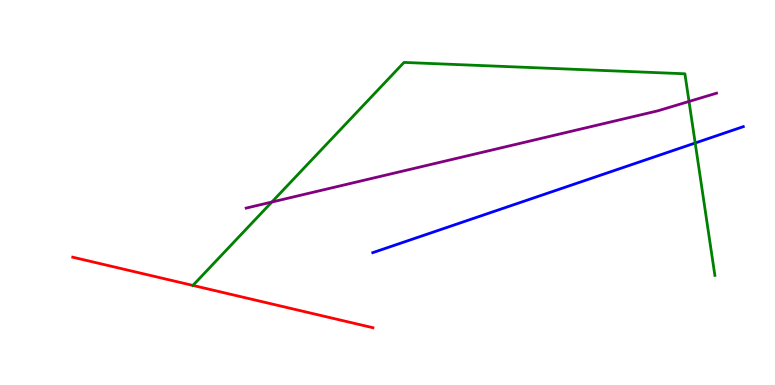[{'lines': ['blue', 'red'], 'intersections': []}, {'lines': ['green', 'red'], 'intersections': [{'x': 2.49, 'y': 2.59}]}, {'lines': ['purple', 'red'], 'intersections': []}, {'lines': ['blue', 'green'], 'intersections': [{'x': 8.97, 'y': 6.29}]}, {'lines': ['blue', 'purple'], 'intersections': []}, {'lines': ['green', 'purple'], 'intersections': [{'x': 3.51, 'y': 4.75}, {'x': 8.89, 'y': 7.36}]}]